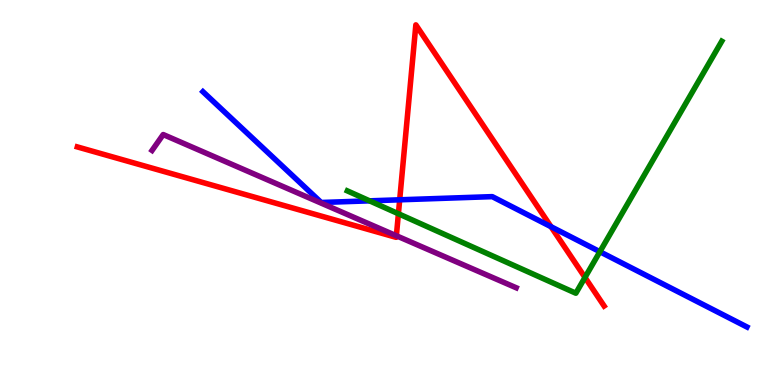[{'lines': ['blue', 'red'], 'intersections': [{'x': 5.16, 'y': 4.81}, {'x': 7.11, 'y': 4.11}]}, {'lines': ['green', 'red'], 'intersections': [{'x': 5.14, 'y': 4.45}, {'x': 7.55, 'y': 2.79}]}, {'lines': ['purple', 'red'], 'intersections': [{'x': 5.11, 'y': 3.88}]}, {'lines': ['blue', 'green'], 'intersections': [{'x': 4.77, 'y': 4.78}, {'x': 7.74, 'y': 3.46}]}, {'lines': ['blue', 'purple'], 'intersections': []}, {'lines': ['green', 'purple'], 'intersections': []}]